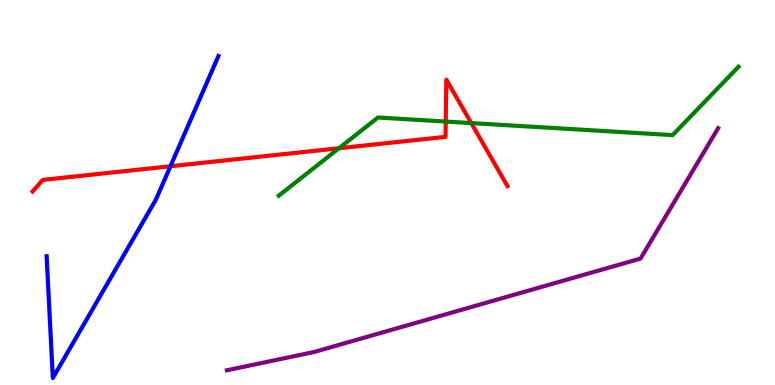[{'lines': ['blue', 'red'], 'intersections': [{'x': 2.2, 'y': 5.68}]}, {'lines': ['green', 'red'], 'intersections': [{'x': 4.37, 'y': 6.15}, {'x': 5.75, 'y': 6.84}, {'x': 6.08, 'y': 6.8}]}, {'lines': ['purple', 'red'], 'intersections': []}, {'lines': ['blue', 'green'], 'intersections': []}, {'lines': ['blue', 'purple'], 'intersections': []}, {'lines': ['green', 'purple'], 'intersections': []}]